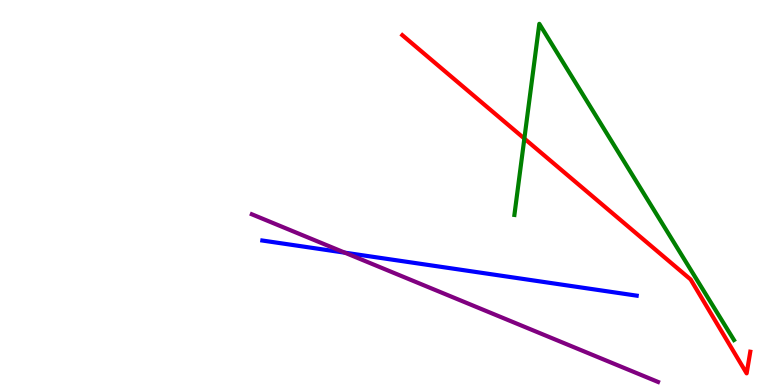[{'lines': ['blue', 'red'], 'intersections': []}, {'lines': ['green', 'red'], 'intersections': [{'x': 6.77, 'y': 6.4}]}, {'lines': ['purple', 'red'], 'intersections': []}, {'lines': ['blue', 'green'], 'intersections': []}, {'lines': ['blue', 'purple'], 'intersections': [{'x': 4.45, 'y': 3.44}]}, {'lines': ['green', 'purple'], 'intersections': []}]